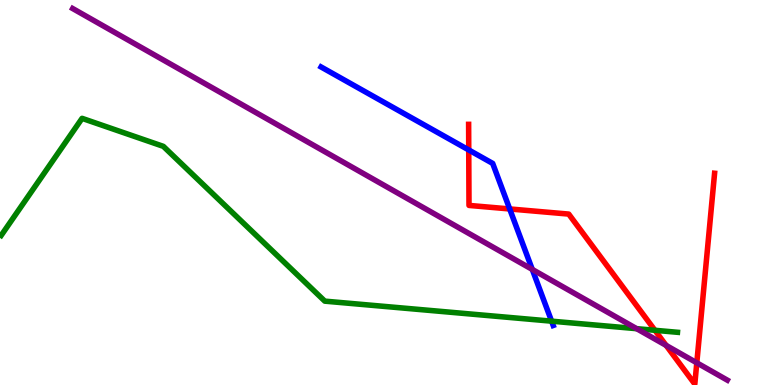[{'lines': ['blue', 'red'], 'intersections': [{'x': 6.05, 'y': 6.11}, {'x': 6.58, 'y': 4.57}]}, {'lines': ['green', 'red'], 'intersections': [{'x': 8.45, 'y': 1.42}]}, {'lines': ['purple', 'red'], 'intersections': [{'x': 8.6, 'y': 1.03}, {'x': 8.99, 'y': 0.576}]}, {'lines': ['blue', 'green'], 'intersections': [{'x': 7.12, 'y': 1.66}]}, {'lines': ['blue', 'purple'], 'intersections': [{'x': 6.87, 'y': 3.0}]}, {'lines': ['green', 'purple'], 'intersections': [{'x': 8.22, 'y': 1.46}]}]